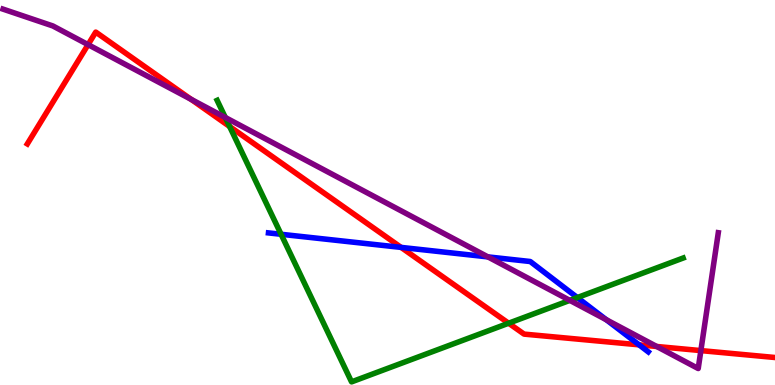[{'lines': ['blue', 'red'], 'intersections': [{'x': 5.18, 'y': 3.57}, {'x': 8.25, 'y': 1.04}]}, {'lines': ['green', 'red'], 'intersections': [{'x': 2.96, 'y': 6.71}, {'x': 6.56, 'y': 1.6}]}, {'lines': ['purple', 'red'], 'intersections': [{'x': 1.14, 'y': 8.84}, {'x': 2.47, 'y': 7.42}, {'x': 8.47, 'y': 1.0}, {'x': 9.04, 'y': 0.894}]}, {'lines': ['blue', 'green'], 'intersections': [{'x': 3.63, 'y': 3.91}, {'x': 7.45, 'y': 2.27}]}, {'lines': ['blue', 'purple'], 'intersections': [{'x': 6.3, 'y': 3.33}, {'x': 7.82, 'y': 1.7}]}, {'lines': ['green', 'purple'], 'intersections': [{'x': 2.91, 'y': 6.95}, {'x': 7.35, 'y': 2.2}]}]